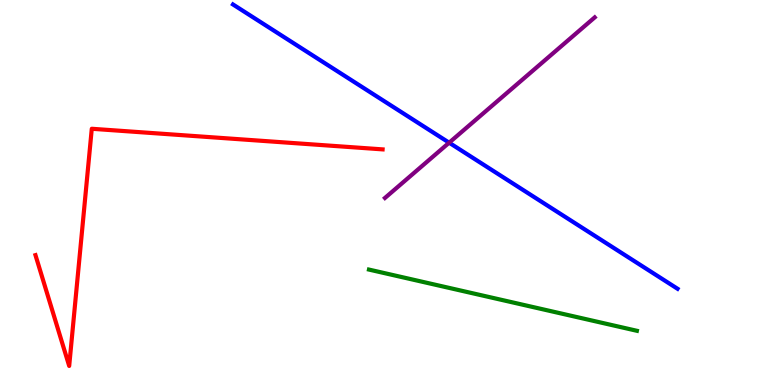[{'lines': ['blue', 'red'], 'intersections': []}, {'lines': ['green', 'red'], 'intersections': []}, {'lines': ['purple', 'red'], 'intersections': []}, {'lines': ['blue', 'green'], 'intersections': []}, {'lines': ['blue', 'purple'], 'intersections': [{'x': 5.8, 'y': 6.29}]}, {'lines': ['green', 'purple'], 'intersections': []}]